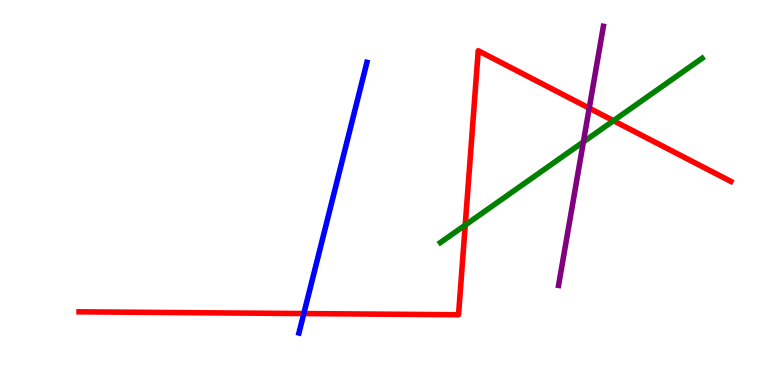[{'lines': ['blue', 'red'], 'intersections': [{'x': 3.92, 'y': 1.86}]}, {'lines': ['green', 'red'], 'intersections': [{'x': 6.0, 'y': 4.15}, {'x': 7.92, 'y': 6.87}]}, {'lines': ['purple', 'red'], 'intersections': [{'x': 7.6, 'y': 7.19}]}, {'lines': ['blue', 'green'], 'intersections': []}, {'lines': ['blue', 'purple'], 'intersections': []}, {'lines': ['green', 'purple'], 'intersections': [{'x': 7.53, 'y': 6.31}]}]